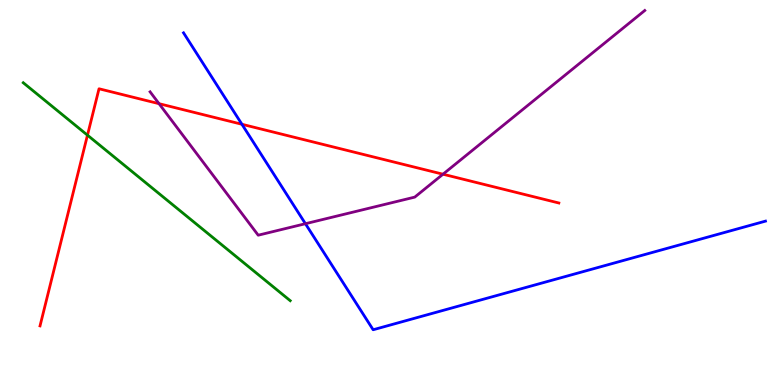[{'lines': ['blue', 'red'], 'intersections': [{'x': 3.12, 'y': 6.77}]}, {'lines': ['green', 'red'], 'intersections': [{'x': 1.13, 'y': 6.49}]}, {'lines': ['purple', 'red'], 'intersections': [{'x': 2.05, 'y': 7.31}, {'x': 5.72, 'y': 5.47}]}, {'lines': ['blue', 'green'], 'intersections': []}, {'lines': ['blue', 'purple'], 'intersections': [{'x': 3.94, 'y': 4.19}]}, {'lines': ['green', 'purple'], 'intersections': []}]